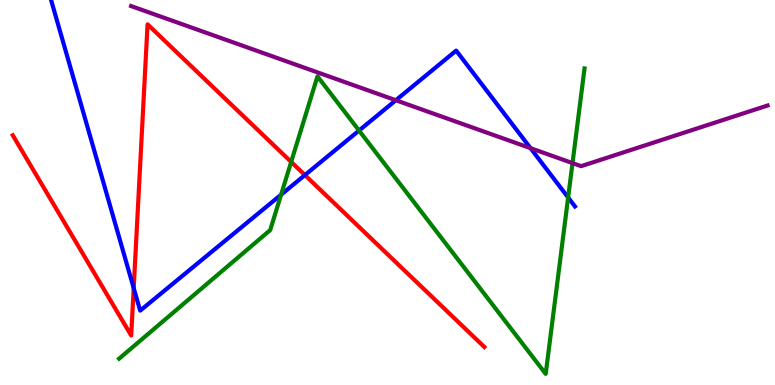[{'lines': ['blue', 'red'], 'intersections': [{'x': 1.73, 'y': 2.52}, {'x': 3.93, 'y': 5.45}]}, {'lines': ['green', 'red'], 'intersections': [{'x': 3.76, 'y': 5.79}]}, {'lines': ['purple', 'red'], 'intersections': []}, {'lines': ['blue', 'green'], 'intersections': [{'x': 3.63, 'y': 4.94}, {'x': 4.63, 'y': 6.61}, {'x': 7.33, 'y': 4.87}]}, {'lines': ['blue', 'purple'], 'intersections': [{'x': 5.11, 'y': 7.4}, {'x': 6.85, 'y': 6.15}]}, {'lines': ['green', 'purple'], 'intersections': [{'x': 7.39, 'y': 5.76}]}]